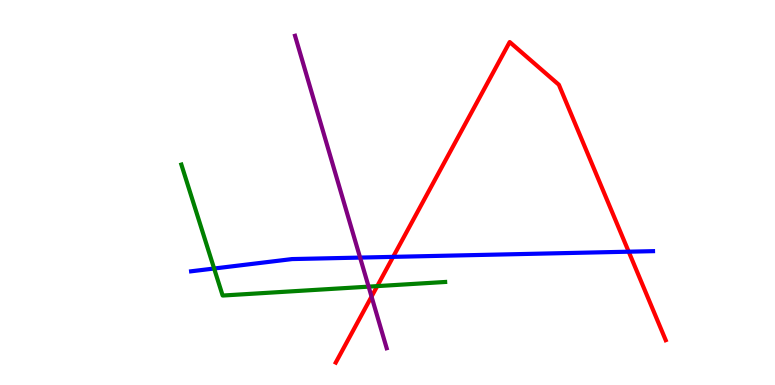[{'lines': ['blue', 'red'], 'intersections': [{'x': 5.07, 'y': 3.33}, {'x': 8.11, 'y': 3.46}]}, {'lines': ['green', 'red'], 'intersections': [{'x': 4.87, 'y': 2.57}]}, {'lines': ['purple', 'red'], 'intersections': [{'x': 4.79, 'y': 2.3}]}, {'lines': ['blue', 'green'], 'intersections': [{'x': 2.76, 'y': 3.03}]}, {'lines': ['blue', 'purple'], 'intersections': [{'x': 4.65, 'y': 3.31}]}, {'lines': ['green', 'purple'], 'intersections': [{'x': 4.76, 'y': 2.55}]}]